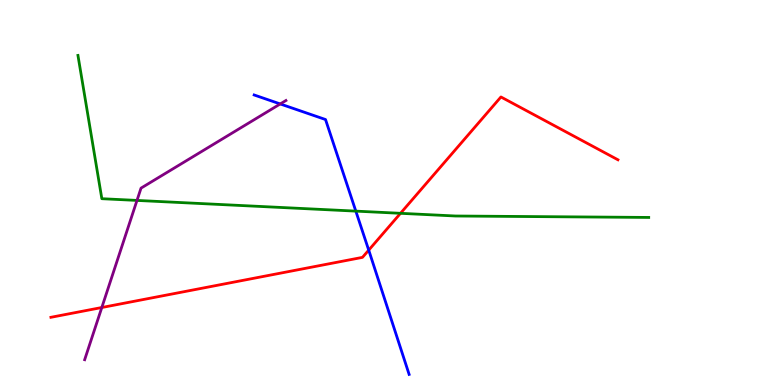[{'lines': ['blue', 'red'], 'intersections': [{'x': 4.76, 'y': 3.5}]}, {'lines': ['green', 'red'], 'intersections': [{'x': 5.17, 'y': 4.46}]}, {'lines': ['purple', 'red'], 'intersections': [{'x': 1.31, 'y': 2.01}]}, {'lines': ['blue', 'green'], 'intersections': [{'x': 4.59, 'y': 4.52}]}, {'lines': ['blue', 'purple'], 'intersections': [{'x': 3.62, 'y': 7.3}]}, {'lines': ['green', 'purple'], 'intersections': [{'x': 1.77, 'y': 4.79}]}]